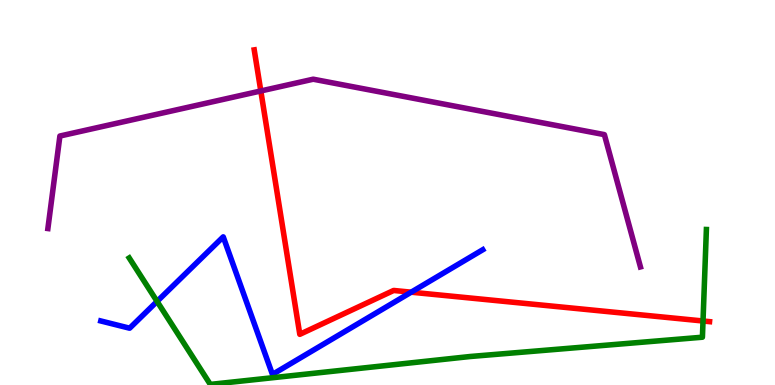[{'lines': ['blue', 'red'], 'intersections': [{'x': 5.31, 'y': 2.41}]}, {'lines': ['green', 'red'], 'intersections': [{'x': 9.07, 'y': 1.66}]}, {'lines': ['purple', 'red'], 'intersections': [{'x': 3.37, 'y': 7.64}]}, {'lines': ['blue', 'green'], 'intersections': [{'x': 2.03, 'y': 2.17}]}, {'lines': ['blue', 'purple'], 'intersections': []}, {'lines': ['green', 'purple'], 'intersections': []}]